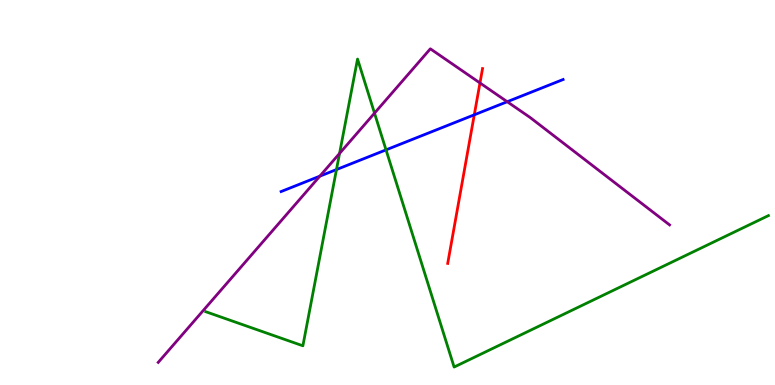[{'lines': ['blue', 'red'], 'intersections': [{'x': 6.12, 'y': 7.02}]}, {'lines': ['green', 'red'], 'intersections': []}, {'lines': ['purple', 'red'], 'intersections': [{'x': 6.19, 'y': 7.84}]}, {'lines': ['blue', 'green'], 'intersections': [{'x': 4.34, 'y': 5.6}, {'x': 4.98, 'y': 6.11}]}, {'lines': ['blue', 'purple'], 'intersections': [{'x': 4.13, 'y': 5.42}, {'x': 6.54, 'y': 7.36}]}, {'lines': ['green', 'purple'], 'intersections': [{'x': 4.38, 'y': 6.01}, {'x': 4.83, 'y': 7.06}]}]